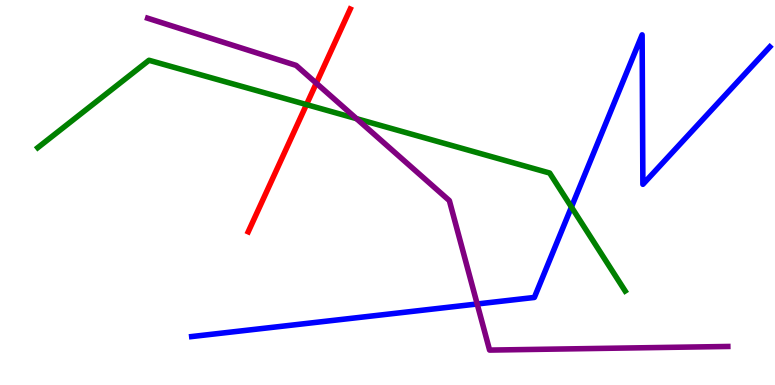[{'lines': ['blue', 'red'], 'intersections': []}, {'lines': ['green', 'red'], 'intersections': [{'x': 3.95, 'y': 7.28}]}, {'lines': ['purple', 'red'], 'intersections': [{'x': 4.08, 'y': 7.84}]}, {'lines': ['blue', 'green'], 'intersections': [{'x': 7.37, 'y': 4.62}]}, {'lines': ['blue', 'purple'], 'intersections': [{'x': 6.16, 'y': 2.1}]}, {'lines': ['green', 'purple'], 'intersections': [{'x': 4.6, 'y': 6.92}]}]